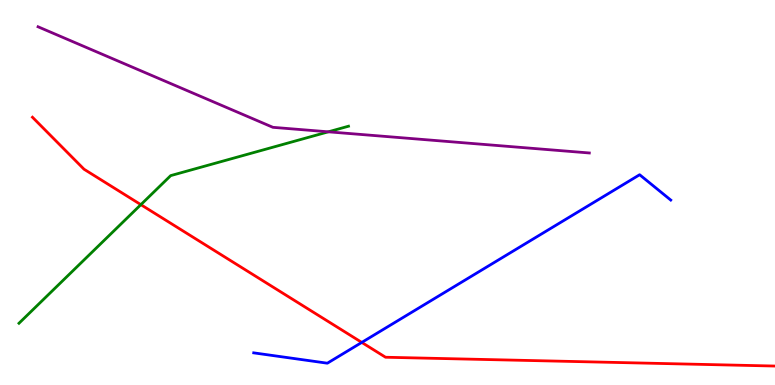[{'lines': ['blue', 'red'], 'intersections': [{'x': 4.67, 'y': 1.11}]}, {'lines': ['green', 'red'], 'intersections': [{'x': 1.82, 'y': 4.68}]}, {'lines': ['purple', 'red'], 'intersections': []}, {'lines': ['blue', 'green'], 'intersections': []}, {'lines': ['blue', 'purple'], 'intersections': []}, {'lines': ['green', 'purple'], 'intersections': [{'x': 4.24, 'y': 6.58}]}]